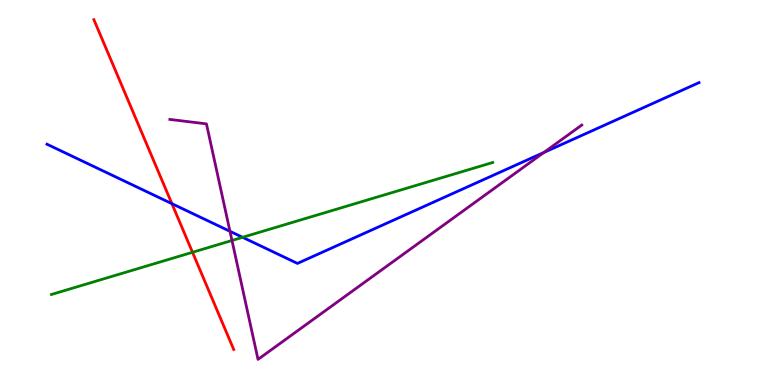[{'lines': ['blue', 'red'], 'intersections': [{'x': 2.22, 'y': 4.71}]}, {'lines': ['green', 'red'], 'intersections': [{'x': 2.48, 'y': 3.45}]}, {'lines': ['purple', 'red'], 'intersections': []}, {'lines': ['blue', 'green'], 'intersections': [{'x': 3.13, 'y': 3.84}]}, {'lines': ['blue', 'purple'], 'intersections': [{'x': 2.97, 'y': 3.99}, {'x': 7.02, 'y': 6.04}]}, {'lines': ['green', 'purple'], 'intersections': [{'x': 2.99, 'y': 3.75}]}]